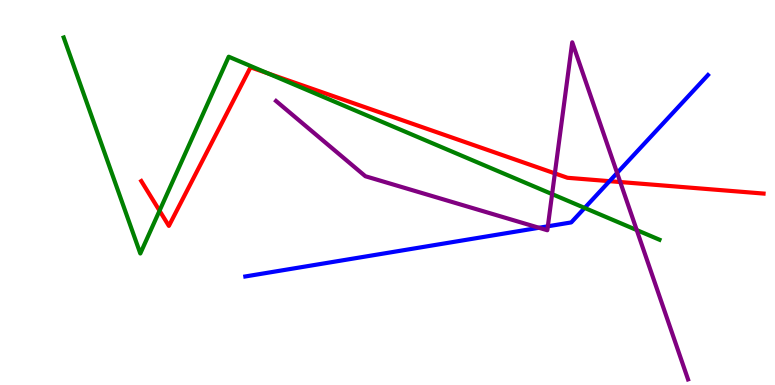[{'lines': ['blue', 'red'], 'intersections': [{'x': 7.86, 'y': 5.29}]}, {'lines': ['green', 'red'], 'intersections': [{'x': 2.06, 'y': 4.53}, {'x': 3.46, 'y': 8.09}]}, {'lines': ['purple', 'red'], 'intersections': [{'x': 7.16, 'y': 5.5}, {'x': 8.0, 'y': 5.27}]}, {'lines': ['blue', 'green'], 'intersections': [{'x': 7.54, 'y': 4.6}]}, {'lines': ['blue', 'purple'], 'intersections': [{'x': 6.95, 'y': 4.08}, {'x': 7.07, 'y': 4.12}, {'x': 7.96, 'y': 5.51}]}, {'lines': ['green', 'purple'], 'intersections': [{'x': 7.12, 'y': 4.96}, {'x': 8.22, 'y': 4.02}]}]